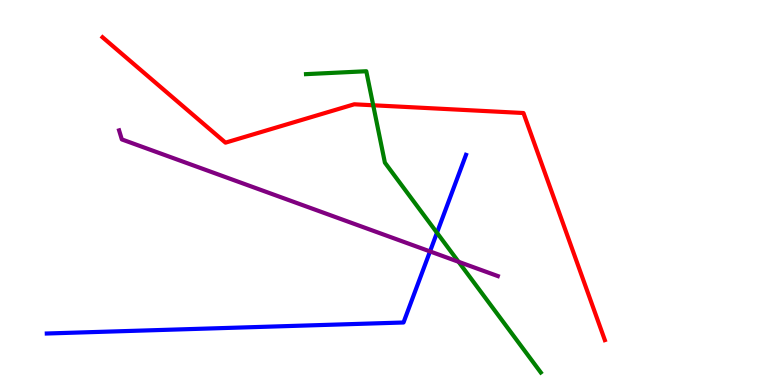[{'lines': ['blue', 'red'], 'intersections': []}, {'lines': ['green', 'red'], 'intersections': [{'x': 4.82, 'y': 7.27}]}, {'lines': ['purple', 'red'], 'intersections': []}, {'lines': ['blue', 'green'], 'intersections': [{'x': 5.64, 'y': 3.95}]}, {'lines': ['blue', 'purple'], 'intersections': [{'x': 5.55, 'y': 3.47}]}, {'lines': ['green', 'purple'], 'intersections': [{'x': 5.92, 'y': 3.2}]}]